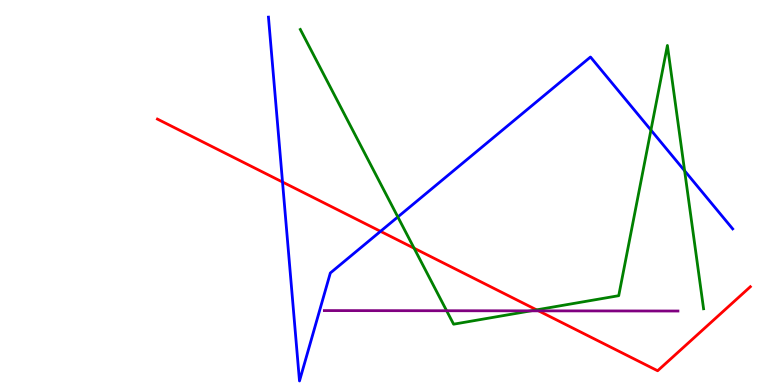[{'lines': ['blue', 'red'], 'intersections': [{'x': 3.65, 'y': 5.27}, {'x': 4.91, 'y': 3.99}]}, {'lines': ['green', 'red'], 'intersections': [{'x': 5.34, 'y': 3.55}, {'x': 6.92, 'y': 1.95}]}, {'lines': ['purple', 'red'], 'intersections': [{'x': 6.95, 'y': 1.93}]}, {'lines': ['blue', 'green'], 'intersections': [{'x': 5.13, 'y': 4.37}, {'x': 8.4, 'y': 6.62}, {'x': 8.83, 'y': 5.56}]}, {'lines': ['blue', 'purple'], 'intersections': []}, {'lines': ['green', 'purple'], 'intersections': [{'x': 5.76, 'y': 1.93}, {'x': 6.85, 'y': 1.93}]}]